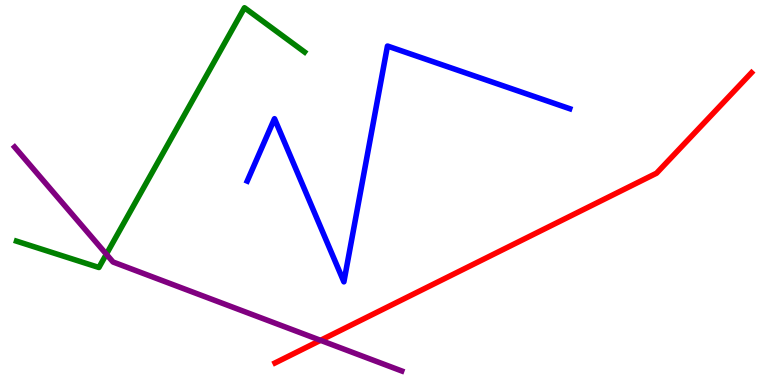[{'lines': ['blue', 'red'], 'intersections': []}, {'lines': ['green', 'red'], 'intersections': []}, {'lines': ['purple', 'red'], 'intersections': [{'x': 4.14, 'y': 1.16}]}, {'lines': ['blue', 'green'], 'intersections': []}, {'lines': ['blue', 'purple'], 'intersections': []}, {'lines': ['green', 'purple'], 'intersections': [{'x': 1.37, 'y': 3.4}]}]